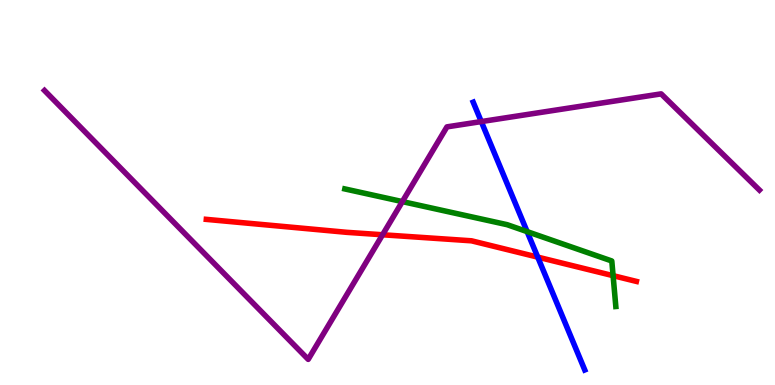[{'lines': ['blue', 'red'], 'intersections': [{'x': 6.94, 'y': 3.32}]}, {'lines': ['green', 'red'], 'intersections': [{'x': 7.91, 'y': 2.84}]}, {'lines': ['purple', 'red'], 'intersections': [{'x': 4.94, 'y': 3.9}]}, {'lines': ['blue', 'green'], 'intersections': [{'x': 6.8, 'y': 3.98}]}, {'lines': ['blue', 'purple'], 'intersections': [{'x': 6.21, 'y': 6.84}]}, {'lines': ['green', 'purple'], 'intersections': [{'x': 5.19, 'y': 4.76}]}]